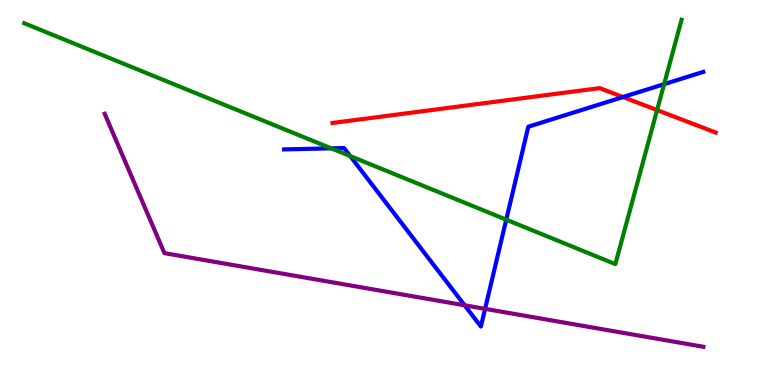[{'lines': ['blue', 'red'], 'intersections': [{'x': 8.04, 'y': 7.48}]}, {'lines': ['green', 'red'], 'intersections': [{'x': 8.48, 'y': 7.14}]}, {'lines': ['purple', 'red'], 'intersections': []}, {'lines': ['blue', 'green'], 'intersections': [{'x': 4.27, 'y': 6.15}, {'x': 4.52, 'y': 5.95}, {'x': 6.53, 'y': 4.29}, {'x': 8.57, 'y': 7.81}]}, {'lines': ['blue', 'purple'], 'intersections': [{'x': 5.99, 'y': 2.07}, {'x': 6.26, 'y': 1.98}]}, {'lines': ['green', 'purple'], 'intersections': []}]